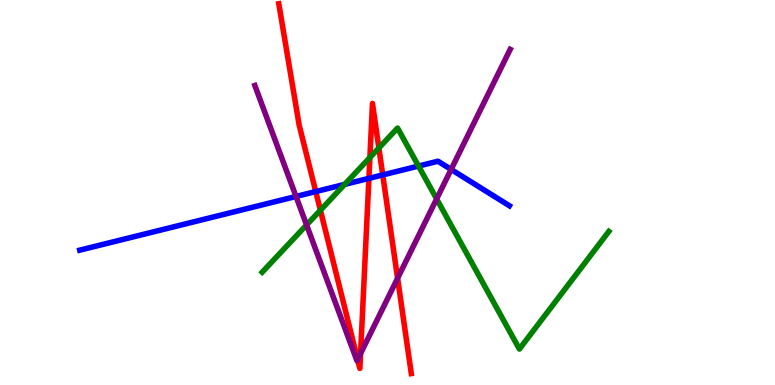[{'lines': ['blue', 'red'], 'intersections': [{'x': 4.07, 'y': 5.02}, {'x': 4.76, 'y': 5.37}, {'x': 4.94, 'y': 5.46}]}, {'lines': ['green', 'red'], 'intersections': [{'x': 4.13, 'y': 4.54}, {'x': 4.77, 'y': 5.91}, {'x': 4.89, 'y': 6.16}]}, {'lines': ['purple', 'red'], 'intersections': [{'x': 4.61, 'y': 0.662}, {'x': 4.65, 'y': 0.817}, {'x': 5.13, 'y': 2.77}]}, {'lines': ['blue', 'green'], 'intersections': [{'x': 4.45, 'y': 5.21}, {'x': 5.4, 'y': 5.69}]}, {'lines': ['blue', 'purple'], 'intersections': [{'x': 3.82, 'y': 4.9}, {'x': 5.82, 'y': 5.6}]}, {'lines': ['green', 'purple'], 'intersections': [{'x': 3.96, 'y': 4.16}, {'x': 5.63, 'y': 4.83}]}]